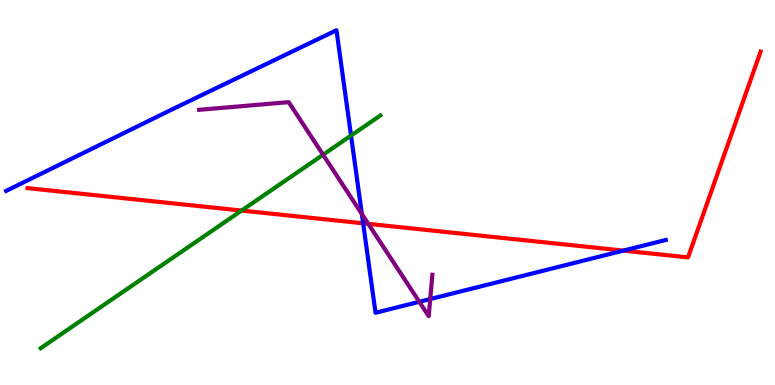[{'lines': ['blue', 'red'], 'intersections': [{'x': 4.69, 'y': 4.2}, {'x': 8.04, 'y': 3.49}]}, {'lines': ['green', 'red'], 'intersections': [{'x': 3.12, 'y': 4.53}]}, {'lines': ['purple', 'red'], 'intersections': [{'x': 4.75, 'y': 4.19}]}, {'lines': ['blue', 'green'], 'intersections': [{'x': 4.53, 'y': 6.48}]}, {'lines': ['blue', 'purple'], 'intersections': [{'x': 4.67, 'y': 4.44}, {'x': 5.41, 'y': 2.16}, {'x': 5.55, 'y': 2.23}]}, {'lines': ['green', 'purple'], 'intersections': [{'x': 4.17, 'y': 5.98}]}]